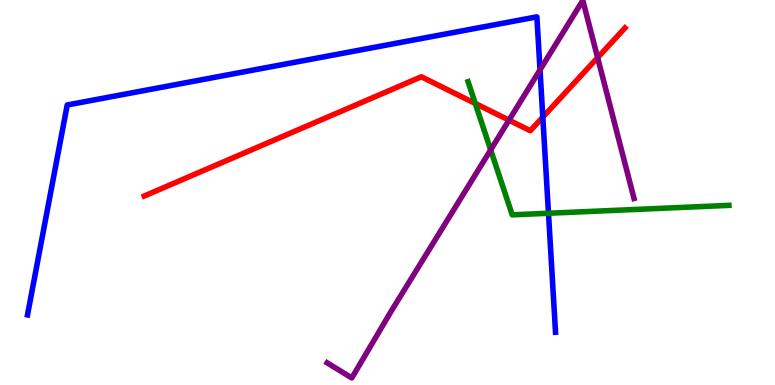[{'lines': ['blue', 'red'], 'intersections': [{'x': 7.0, 'y': 6.96}]}, {'lines': ['green', 'red'], 'intersections': [{'x': 6.13, 'y': 7.31}]}, {'lines': ['purple', 'red'], 'intersections': [{'x': 6.57, 'y': 6.88}, {'x': 7.71, 'y': 8.5}]}, {'lines': ['blue', 'green'], 'intersections': [{'x': 7.08, 'y': 4.46}]}, {'lines': ['blue', 'purple'], 'intersections': [{'x': 6.97, 'y': 8.19}]}, {'lines': ['green', 'purple'], 'intersections': [{'x': 6.33, 'y': 6.11}]}]